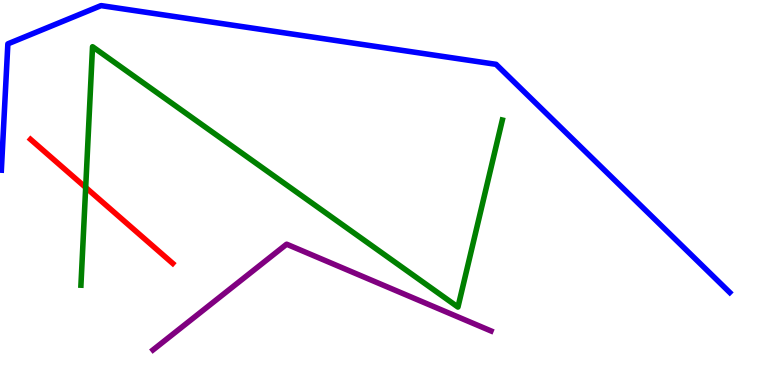[{'lines': ['blue', 'red'], 'intersections': []}, {'lines': ['green', 'red'], 'intersections': [{'x': 1.11, 'y': 5.13}]}, {'lines': ['purple', 'red'], 'intersections': []}, {'lines': ['blue', 'green'], 'intersections': []}, {'lines': ['blue', 'purple'], 'intersections': []}, {'lines': ['green', 'purple'], 'intersections': []}]